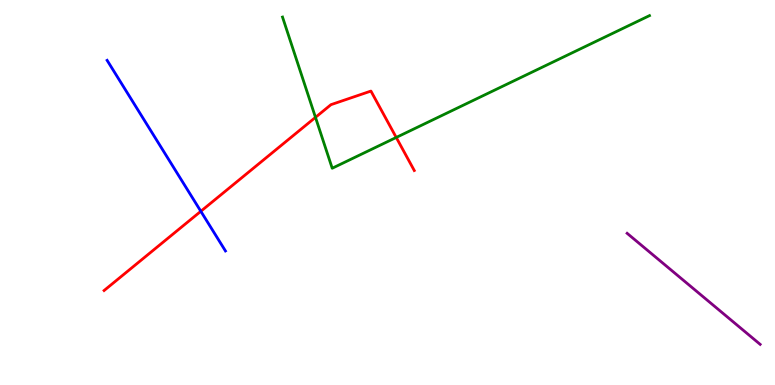[{'lines': ['blue', 'red'], 'intersections': [{'x': 2.59, 'y': 4.51}]}, {'lines': ['green', 'red'], 'intersections': [{'x': 4.07, 'y': 6.95}, {'x': 5.11, 'y': 6.43}]}, {'lines': ['purple', 'red'], 'intersections': []}, {'lines': ['blue', 'green'], 'intersections': []}, {'lines': ['blue', 'purple'], 'intersections': []}, {'lines': ['green', 'purple'], 'intersections': []}]